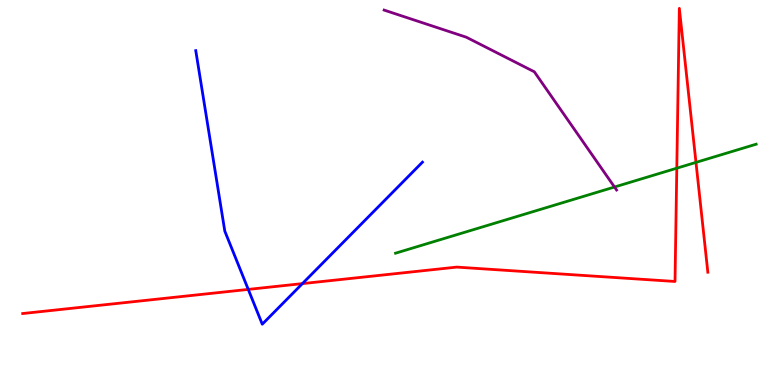[{'lines': ['blue', 'red'], 'intersections': [{'x': 3.2, 'y': 2.48}, {'x': 3.9, 'y': 2.63}]}, {'lines': ['green', 'red'], 'intersections': [{'x': 8.73, 'y': 5.63}, {'x': 8.98, 'y': 5.78}]}, {'lines': ['purple', 'red'], 'intersections': []}, {'lines': ['blue', 'green'], 'intersections': []}, {'lines': ['blue', 'purple'], 'intersections': []}, {'lines': ['green', 'purple'], 'intersections': [{'x': 7.93, 'y': 5.14}]}]